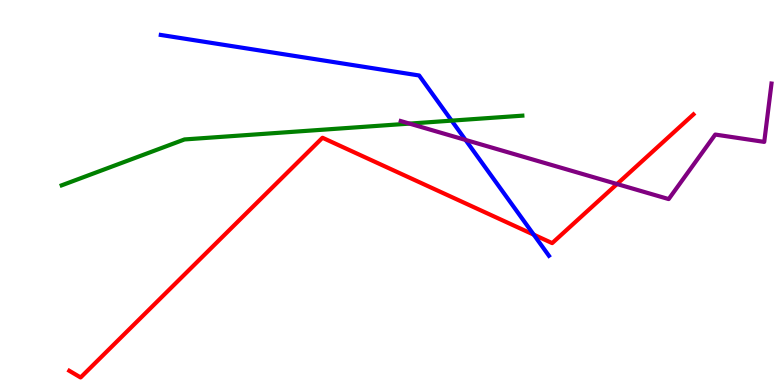[{'lines': ['blue', 'red'], 'intersections': [{'x': 6.89, 'y': 3.9}]}, {'lines': ['green', 'red'], 'intersections': []}, {'lines': ['purple', 'red'], 'intersections': [{'x': 7.96, 'y': 5.22}]}, {'lines': ['blue', 'green'], 'intersections': [{'x': 5.83, 'y': 6.87}]}, {'lines': ['blue', 'purple'], 'intersections': [{'x': 6.01, 'y': 6.37}]}, {'lines': ['green', 'purple'], 'intersections': [{'x': 5.28, 'y': 6.79}]}]